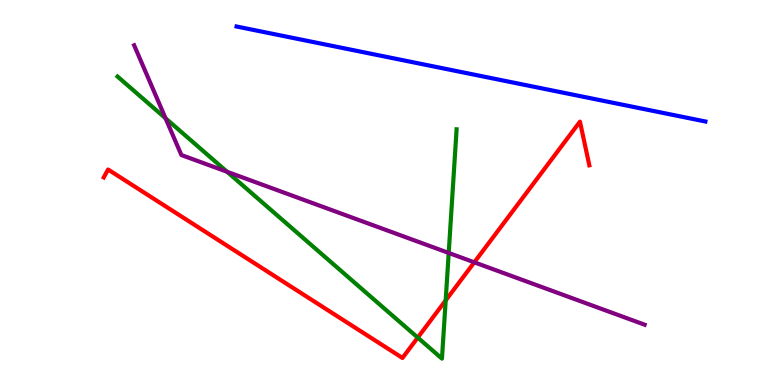[{'lines': ['blue', 'red'], 'intersections': []}, {'lines': ['green', 'red'], 'intersections': [{'x': 5.39, 'y': 1.23}, {'x': 5.75, 'y': 2.2}]}, {'lines': ['purple', 'red'], 'intersections': [{'x': 6.12, 'y': 3.19}]}, {'lines': ['blue', 'green'], 'intersections': []}, {'lines': ['blue', 'purple'], 'intersections': []}, {'lines': ['green', 'purple'], 'intersections': [{'x': 2.14, 'y': 6.93}, {'x': 2.93, 'y': 5.54}, {'x': 5.79, 'y': 3.43}]}]